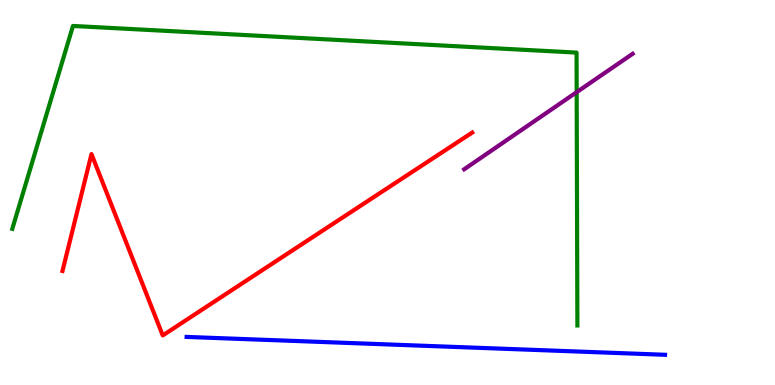[{'lines': ['blue', 'red'], 'intersections': []}, {'lines': ['green', 'red'], 'intersections': []}, {'lines': ['purple', 'red'], 'intersections': []}, {'lines': ['blue', 'green'], 'intersections': []}, {'lines': ['blue', 'purple'], 'intersections': []}, {'lines': ['green', 'purple'], 'intersections': [{'x': 7.44, 'y': 7.61}]}]